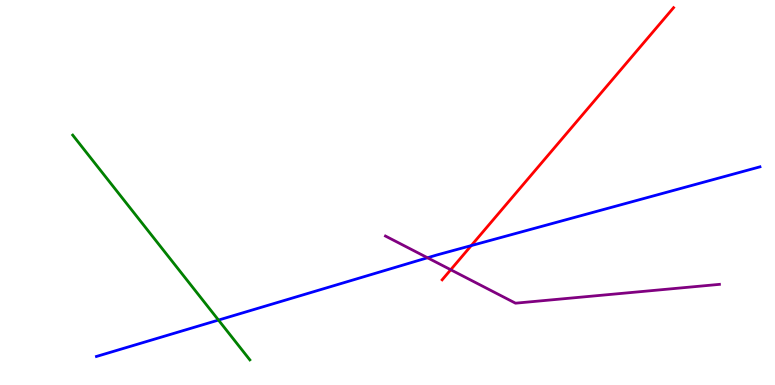[{'lines': ['blue', 'red'], 'intersections': [{'x': 6.08, 'y': 3.62}]}, {'lines': ['green', 'red'], 'intersections': []}, {'lines': ['purple', 'red'], 'intersections': [{'x': 5.82, 'y': 2.99}]}, {'lines': ['blue', 'green'], 'intersections': [{'x': 2.82, 'y': 1.69}]}, {'lines': ['blue', 'purple'], 'intersections': [{'x': 5.52, 'y': 3.3}]}, {'lines': ['green', 'purple'], 'intersections': []}]